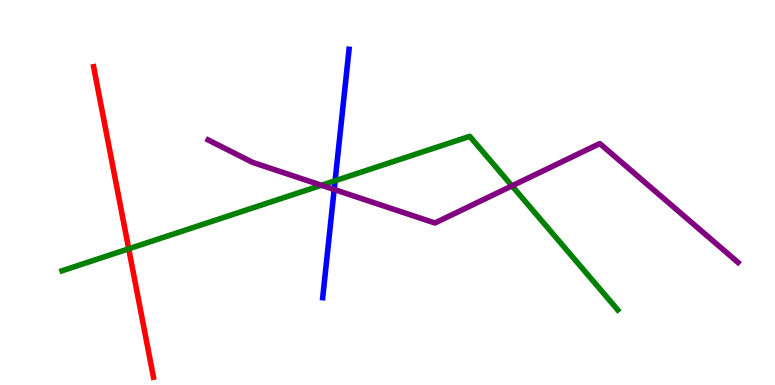[{'lines': ['blue', 'red'], 'intersections': []}, {'lines': ['green', 'red'], 'intersections': [{'x': 1.66, 'y': 3.54}]}, {'lines': ['purple', 'red'], 'intersections': []}, {'lines': ['blue', 'green'], 'intersections': [{'x': 4.32, 'y': 5.31}]}, {'lines': ['blue', 'purple'], 'intersections': [{'x': 4.31, 'y': 5.08}]}, {'lines': ['green', 'purple'], 'intersections': [{'x': 4.15, 'y': 5.19}, {'x': 6.61, 'y': 5.17}]}]